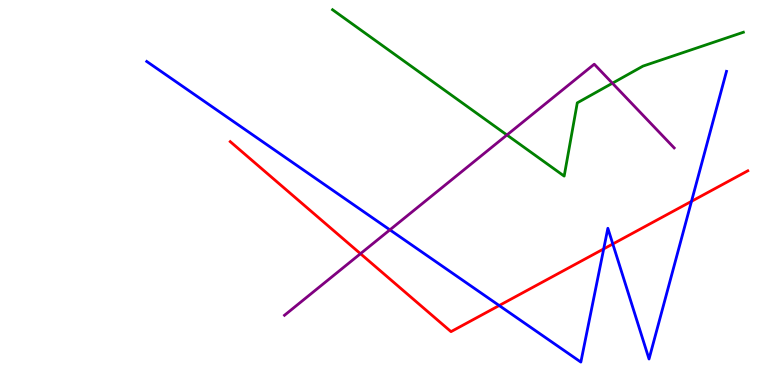[{'lines': ['blue', 'red'], 'intersections': [{'x': 6.44, 'y': 2.06}, {'x': 7.79, 'y': 3.54}, {'x': 7.91, 'y': 3.66}, {'x': 8.92, 'y': 4.77}]}, {'lines': ['green', 'red'], 'intersections': []}, {'lines': ['purple', 'red'], 'intersections': [{'x': 4.65, 'y': 3.41}]}, {'lines': ['blue', 'green'], 'intersections': []}, {'lines': ['blue', 'purple'], 'intersections': [{'x': 5.03, 'y': 4.03}]}, {'lines': ['green', 'purple'], 'intersections': [{'x': 6.54, 'y': 6.49}, {'x': 7.9, 'y': 7.84}]}]